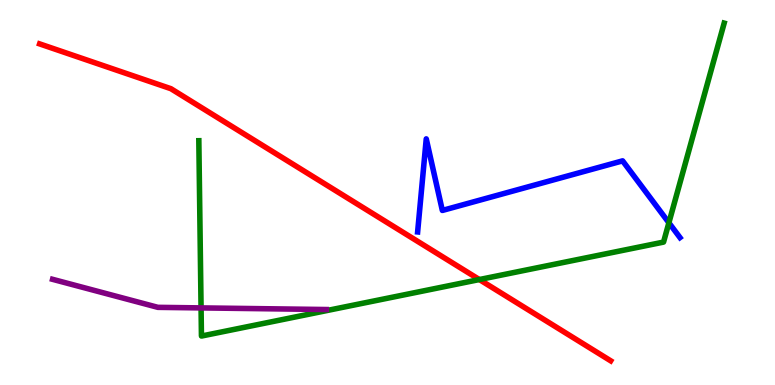[{'lines': ['blue', 'red'], 'intersections': []}, {'lines': ['green', 'red'], 'intersections': [{'x': 6.19, 'y': 2.74}]}, {'lines': ['purple', 'red'], 'intersections': []}, {'lines': ['blue', 'green'], 'intersections': [{'x': 8.63, 'y': 4.21}]}, {'lines': ['blue', 'purple'], 'intersections': []}, {'lines': ['green', 'purple'], 'intersections': [{'x': 2.59, 'y': 2.0}]}]